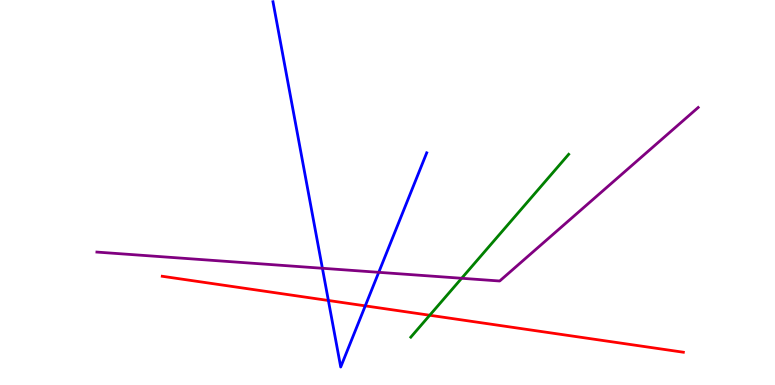[{'lines': ['blue', 'red'], 'intersections': [{'x': 4.24, 'y': 2.2}, {'x': 4.71, 'y': 2.06}]}, {'lines': ['green', 'red'], 'intersections': [{'x': 5.54, 'y': 1.81}]}, {'lines': ['purple', 'red'], 'intersections': []}, {'lines': ['blue', 'green'], 'intersections': []}, {'lines': ['blue', 'purple'], 'intersections': [{'x': 4.16, 'y': 3.03}, {'x': 4.89, 'y': 2.93}]}, {'lines': ['green', 'purple'], 'intersections': [{'x': 5.96, 'y': 2.77}]}]